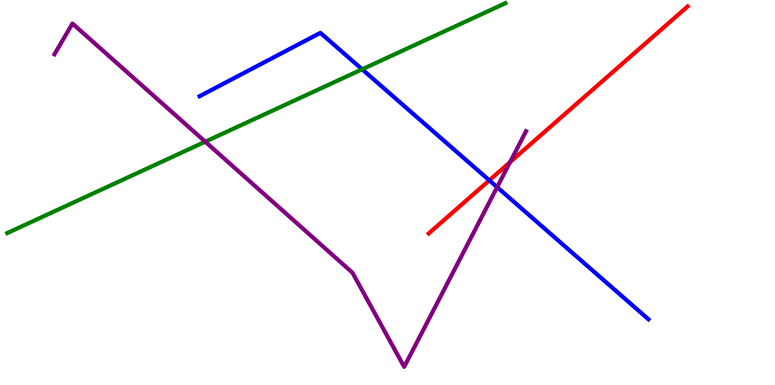[{'lines': ['blue', 'red'], 'intersections': [{'x': 6.31, 'y': 5.32}]}, {'lines': ['green', 'red'], 'intersections': []}, {'lines': ['purple', 'red'], 'intersections': [{'x': 6.58, 'y': 5.79}]}, {'lines': ['blue', 'green'], 'intersections': [{'x': 4.67, 'y': 8.2}]}, {'lines': ['blue', 'purple'], 'intersections': [{'x': 6.41, 'y': 5.14}]}, {'lines': ['green', 'purple'], 'intersections': [{'x': 2.65, 'y': 6.32}]}]